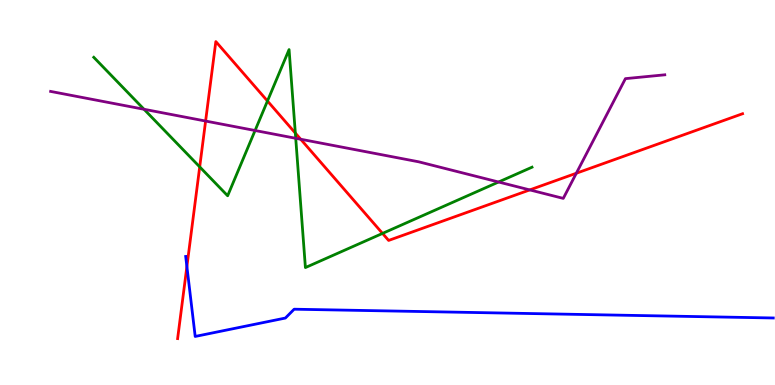[{'lines': ['blue', 'red'], 'intersections': [{'x': 2.41, 'y': 3.08}]}, {'lines': ['green', 'red'], 'intersections': [{'x': 2.58, 'y': 5.67}, {'x': 3.45, 'y': 7.38}, {'x': 3.81, 'y': 6.54}, {'x': 4.94, 'y': 3.94}]}, {'lines': ['purple', 'red'], 'intersections': [{'x': 2.65, 'y': 6.86}, {'x': 3.88, 'y': 6.38}, {'x': 6.84, 'y': 5.07}, {'x': 7.44, 'y': 5.5}]}, {'lines': ['blue', 'green'], 'intersections': []}, {'lines': ['blue', 'purple'], 'intersections': []}, {'lines': ['green', 'purple'], 'intersections': [{'x': 1.86, 'y': 7.16}, {'x': 3.29, 'y': 6.61}, {'x': 3.82, 'y': 6.41}, {'x': 6.43, 'y': 5.27}]}]